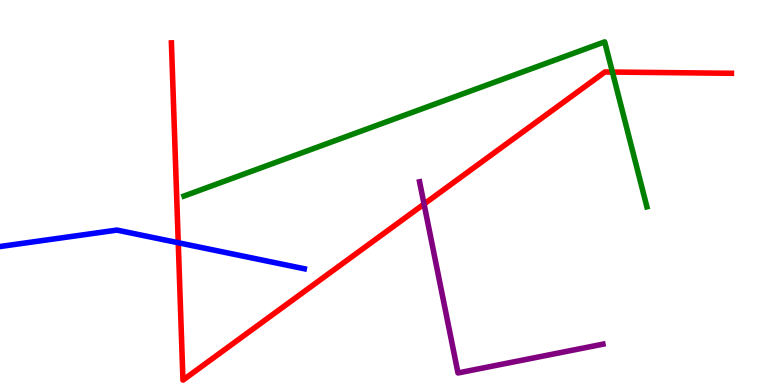[{'lines': ['blue', 'red'], 'intersections': [{'x': 2.3, 'y': 3.69}]}, {'lines': ['green', 'red'], 'intersections': [{'x': 7.9, 'y': 8.13}]}, {'lines': ['purple', 'red'], 'intersections': [{'x': 5.47, 'y': 4.7}]}, {'lines': ['blue', 'green'], 'intersections': []}, {'lines': ['blue', 'purple'], 'intersections': []}, {'lines': ['green', 'purple'], 'intersections': []}]